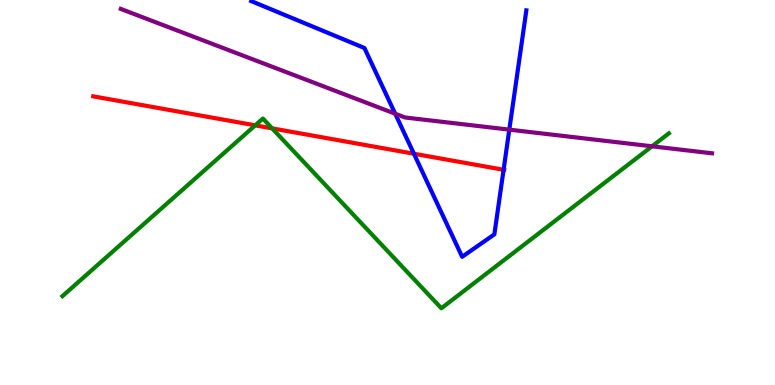[{'lines': ['blue', 'red'], 'intersections': [{'x': 5.34, 'y': 6.01}, {'x': 6.5, 'y': 5.59}]}, {'lines': ['green', 'red'], 'intersections': [{'x': 3.29, 'y': 6.74}, {'x': 3.51, 'y': 6.67}]}, {'lines': ['purple', 'red'], 'intersections': []}, {'lines': ['blue', 'green'], 'intersections': []}, {'lines': ['blue', 'purple'], 'intersections': [{'x': 5.1, 'y': 7.05}, {'x': 6.57, 'y': 6.63}]}, {'lines': ['green', 'purple'], 'intersections': [{'x': 8.41, 'y': 6.2}]}]